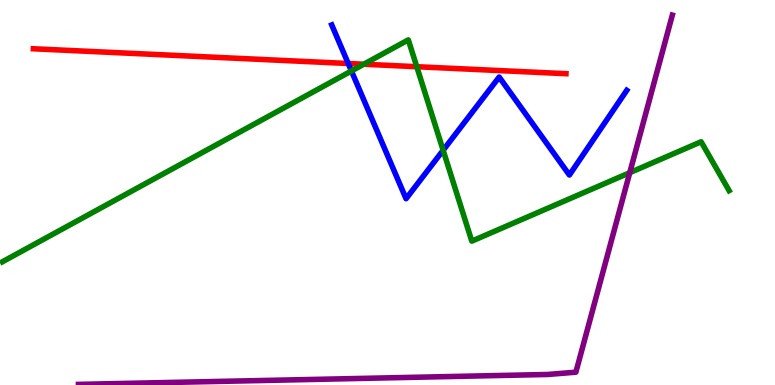[{'lines': ['blue', 'red'], 'intersections': [{'x': 4.49, 'y': 8.35}]}, {'lines': ['green', 'red'], 'intersections': [{'x': 4.69, 'y': 8.33}, {'x': 5.38, 'y': 8.27}]}, {'lines': ['purple', 'red'], 'intersections': []}, {'lines': ['blue', 'green'], 'intersections': [{'x': 4.53, 'y': 8.16}, {'x': 5.72, 'y': 6.1}]}, {'lines': ['blue', 'purple'], 'intersections': []}, {'lines': ['green', 'purple'], 'intersections': [{'x': 8.13, 'y': 5.51}]}]